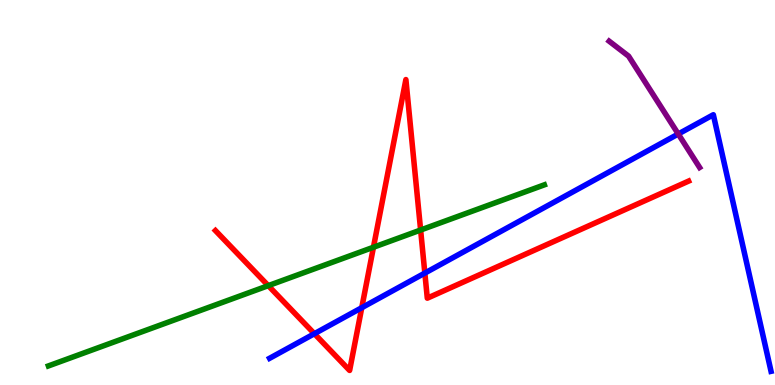[{'lines': ['blue', 'red'], 'intersections': [{'x': 4.06, 'y': 1.33}, {'x': 4.67, 'y': 2.01}, {'x': 5.48, 'y': 2.91}]}, {'lines': ['green', 'red'], 'intersections': [{'x': 3.46, 'y': 2.58}, {'x': 4.82, 'y': 3.58}, {'x': 5.43, 'y': 4.03}]}, {'lines': ['purple', 'red'], 'intersections': []}, {'lines': ['blue', 'green'], 'intersections': []}, {'lines': ['blue', 'purple'], 'intersections': [{'x': 8.75, 'y': 6.52}]}, {'lines': ['green', 'purple'], 'intersections': []}]